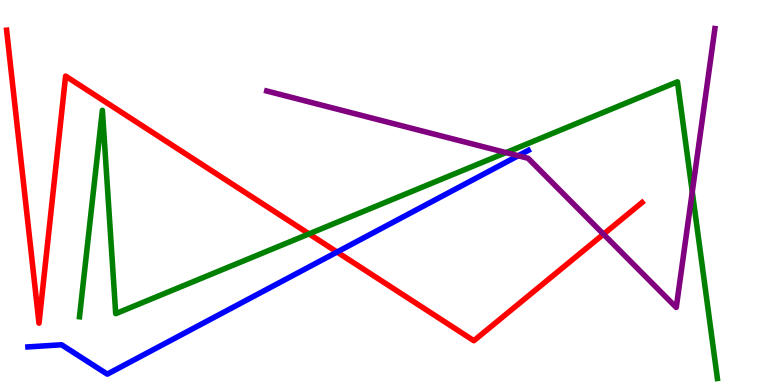[{'lines': ['blue', 'red'], 'intersections': [{'x': 4.35, 'y': 3.45}]}, {'lines': ['green', 'red'], 'intersections': [{'x': 3.99, 'y': 3.93}]}, {'lines': ['purple', 'red'], 'intersections': [{'x': 7.79, 'y': 3.92}]}, {'lines': ['blue', 'green'], 'intersections': []}, {'lines': ['blue', 'purple'], 'intersections': [{'x': 6.69, 'y': 5.95}]}, {'lines': ['green', 'purple'], 'intersections': [{'x': 6.53, 'y': 6.04}, {'x': 8.93, 'y': 5.02}]}]